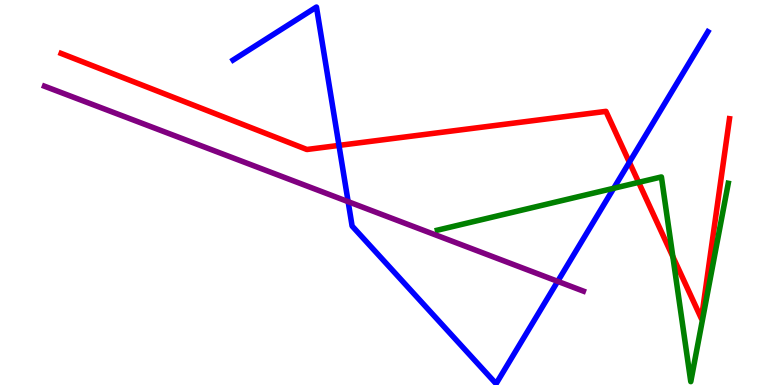[{'lines': ['blue', 'red'], 'intersections': [{'x': 4.37, 'y': 6.22}, {'x': 8.12, 'y': 5.79}]}, {'lines': ['green', 'red'], 'intersections': [{'x': 8.24, 'y': 5.26}, {'x': 8.68, 'y': 3.33}]}, {'lines': ['purple', 'red'], 'intersections': []}, {'lines': ['blue', 'green'], 'intersections': [{'x': 7.92, 'y': 5.11}]}, {'lines': ['blue', 'purple'], 'intersections': [{'x': 4.49, 'y': 4.76}, {'x': 7.2, 'y': 2.69}]}, {'lines': ['green', 'purple'], 'intersections': []}]